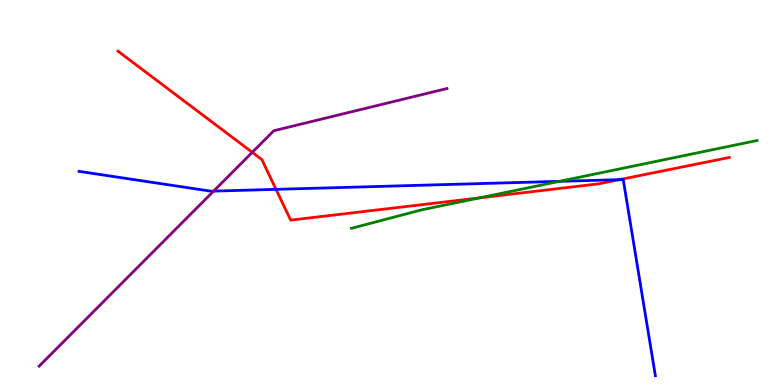[{'lines': ['blue', 'red'], 'intersections': [{'x': 3.56, 'y': 5.08}, {'x': 7.99, 'y': 5.33}]}, {'lines': ['green', 'red'], 'intersections': [{'x': 6.19, 'y': 4.86}]}, {'lines': ['purple', 'red'], 'intersections': [{'x': 3.25, 'y': 6.04}]}, {'lines': ['blue', 'green'], 'intersections': [{'x': 7.22, 'y': 5.29}]}, {'lines': ['blue', 'purple'], 'intersections': [{'x': 2.76, 'y': 5.04}]}, {'lines': ['green', 'purple'], 'intersections': []}]